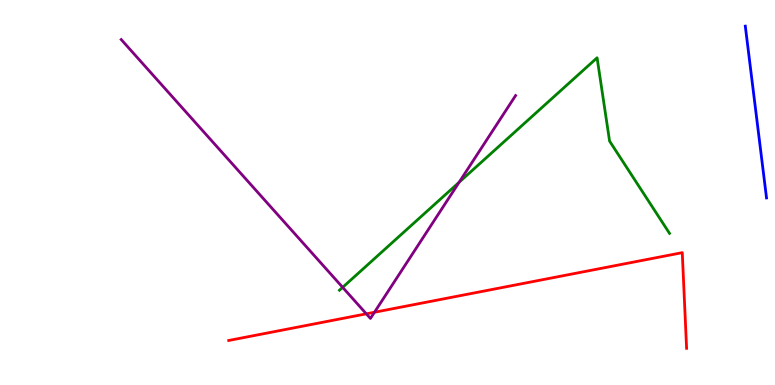[{'lines': ['blue', 'red'], 'intersections': []}, {'lines': ['green', 'red'], 'intersections': []}, {'lines': ['purple', 'red'], 'intersections': [{'x': 4.73, 'y': 1.85}, {'x': 4.83, 'y': 1.89}]}, {'lines': ['blue', 'green'], 'intersections': []}, {'lines': ['blue', 'purple'], 'intersections': []}, {'lines': ['green', 'purple'], 'intersections': [{'x': 4.42, 'y': 2.54}, {'x': 5.92, 'y': 5.27}]}]